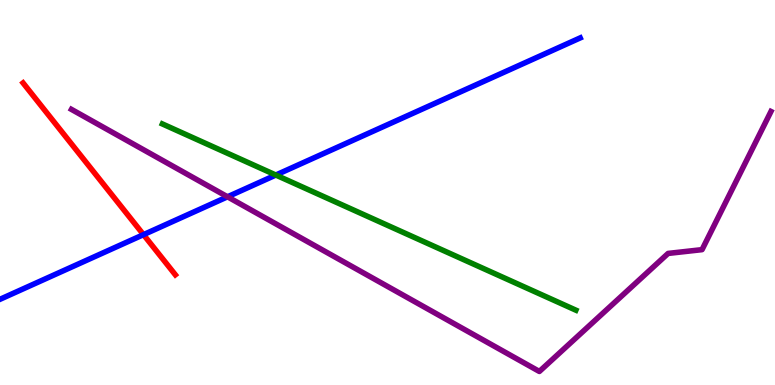[{'lines': ['blue', 'red'], 'intersections': [{'x': 1.85, 'y': 3.91}]}, {'lines': ['green', 'red'], 'intersections': []}, {'lines': ['purple', 'red'], 'intersections': []}, {'lines': ['blue', 'green'], 'intersections': [{'x': 3.56, 'y': 5.45}]}, {'lines': ['blue', 'purple'], 'intersections': [{'x': 2.94, 'y': 4.89}]}, {'lines': ['green', 'purple'], 'intersections': []}]